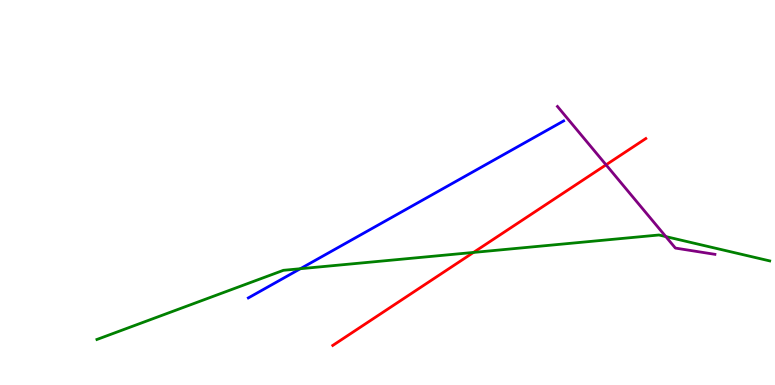[{'lines': ['blue', 'red'], 'intersections': []}, {'lines': ['green', 'red'], 'intersections': [{'x': 6.11, 'y': 3.44}]}, {'lines': ['purple', 'red'], 'intersections': [{'x': 7.82, 'y': 5.72}]}, {'lines': ['blue', 'green'], 'intersections': [{'x': 3.88, 'y': 3.02}]}, {'lines': ['blue', 'purple'], 'intersections': []}, {'lines': ['green', 'purple'], 'intersections': [{'x': 8.59, 'y': 3.85}]}]